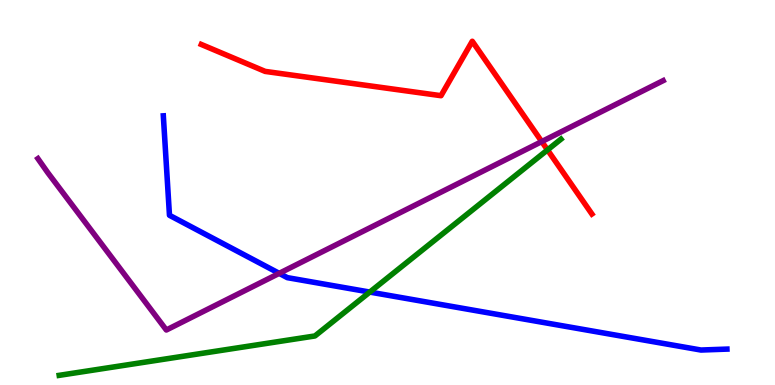[{'lines': ['blue', 'red'], 'intersections': []}, {'lines': ['green', 'red'], 'intersections': [{'x': 7.06, 'y': 6.11}]}, {'lines': ['purple', 'red'], 'intersections': [{'x': 6.99, 'y': 6.32}]}, {'lines': ['blue', 'green'], 'intersections': [{'x': 4.77, 'y': 2.41}]}, {'lines': ['blue', 'purple'], 'intersections': [{'x': 3.6, 'y': 2.9}]}, {'lines': ['green', 'purple'], 'intersections': []}]